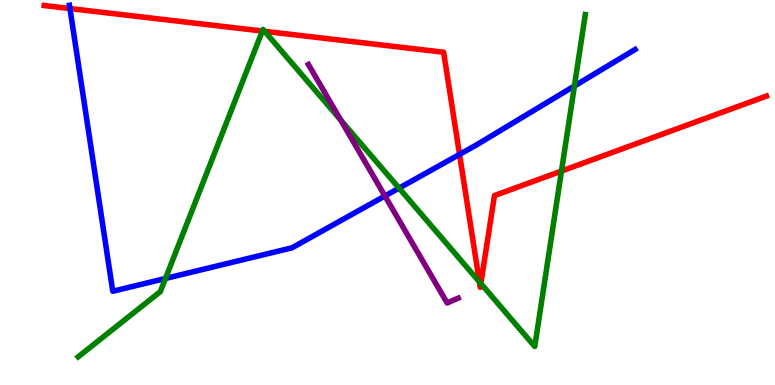[{'lines': ['blue', 'red'], 'intersections': [{'x': 0.903, 'y': 9.78}, {'x': 5.93, 'y': 5.99}]}, {'lines': ['green', 'red'], 'intersections': [{'x': 3.39, 'y': 9.19}, {'x': 3.41, 'y': 9.19}, {'x': 6.19, 'y': 2.68}, {'x': 6.2, 'y': 2.64}, {'x': 7.24, 'y': 5.56}]}, {'lines': ['purple', 'red'], 'intersections': []}, {'lines': ['blue', 'green'], 'intersections': [{'x': 2.13, 'y': 2.77}, {'x': 5.15, 'y': 5.11}, {'x': 7.41, 'y': 7.77}]}, {'lines': ['blue', 'purple'], 'intersections': [{'x': 4.97, 'y': 4.91}]}, {'lines': ['green', 'purple'], 'intersections': [{'x': 4.4, 'y': 6.88}]}]